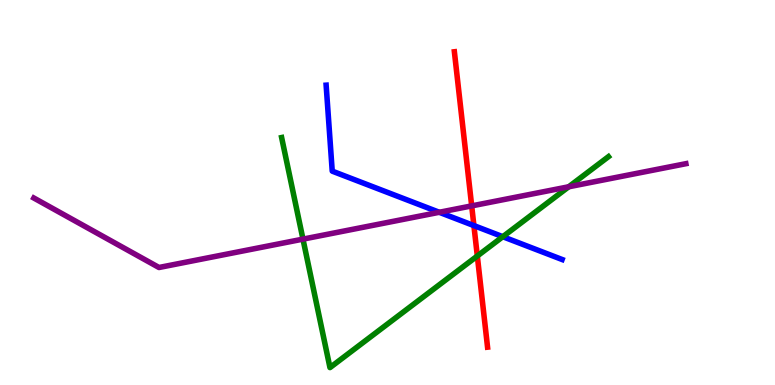[{'lines': ['blue', 'red'], 'intersections': [{'x': 6.11, 'y': 4.14}]}, {'lines': ['green', 'red'], 'intersections': [{'x': 6.16, 'y': 3.35}]}, {'lines': ['purple', 'red'], 'intersections': [{'x': 6.09, 'y': 4.65}]}, {'lines': ['blue', 'green'], 'intersections': [{'x': 6.49, 'y': 3.85}]}, {'lines': ['blue', 'purple'], 'intersections': [{'x': 5.67, 'y': 4.49}]}, {'lines': ['green', 'purple'], 'intersections': [{'x': 3.91, 'y': 3.79}, {'x': 7.34, 'y': 5.15}]}]